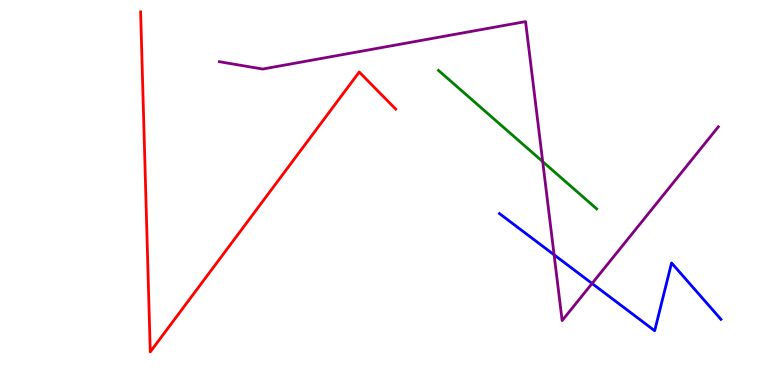[{'lines': ['blue', 'red'], 'intersections': []}, {'lines': ['green', 'red'], 'intersections': []}, {'lines': ['purple', 'red'], 'intersections': []}, {'lines': ['blue', 'green'], 'intersections': []}, {'lines': ['blue', 'purple'], 'intersections': [{'x': 7.15, 'y': 3.38}, {'x': 7.64, 'y': 2.64}]}, {'lines': ['green', 'purple'], 'intersections': [{'x': 7.0, 'y': 5.8}]}]